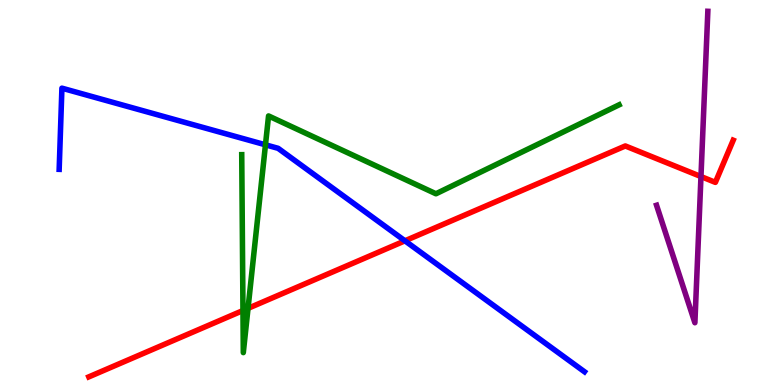[{'lines': ['blue', 'red'], 'intersections': [{'x': 5.23, 'y': 3.75}]}, {'lines': ['green', 'red'], 'intersections': [{'x': 3.14, 'y': 1.93}, {'x': 3.2, 'y': 1.99}]}, {'lines': ['purple', 'red'], 'intersections': [{'x': 9.04, 'y': 5.41}]}, {'lines': ['blue', 'green'], 'intersections': [{'x': 3.43, 'y': 6.24}]}, {'lines': ['blue', 'purple'], 'intersections': []}, {'lines': ['green', 'purple'], 'intersections': []}]